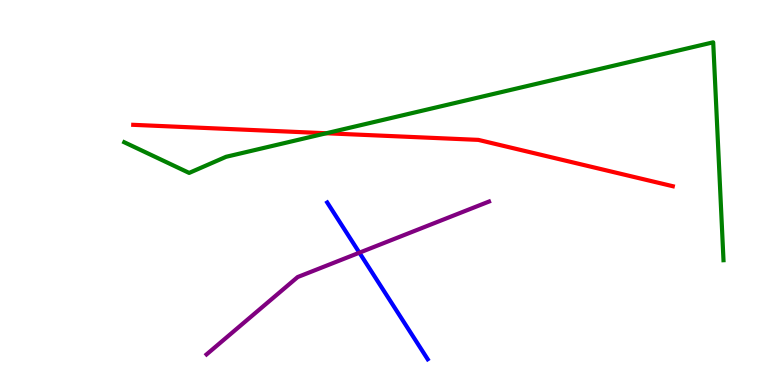[{'lines': ['blue', 'red'], 'intersections': []}, {'lines': ['green', 'red'], 'intersections': [{'x': 4.21, 'y': 6.54}]}, {'lines': ['purple', 'red'], 'intersections': []}, {'lines': ['blue', 'green'], 'intersections': []}, {'lines': ['blue', 'purple'], 'intersections': [{'x': 4.64, 'y': 3.44}]}, {'lines': ['green', 'purple'], 'intersections': []}]